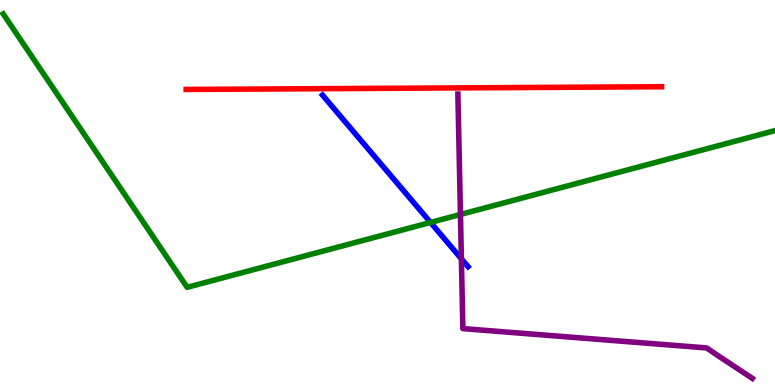[{'lines': ['blue', 'red'], 'intersections': []}, {'lines': ['green', 'red'], 'intersections': []}, {'lines': ['purple', 'red'], 'intersections': []}, {'lines': ['blue', 'green'], 'intersections': [{'x': 5.56, 'y': 4.22}]}, {'lines': ['blue', 'purple'], 'intersections': [{'x': 5.95, 'y': 3.28}]}, {'lines': ['green', 'purple'], 'intersections': [{'x': 5.94, 'y': 4.43}]}]